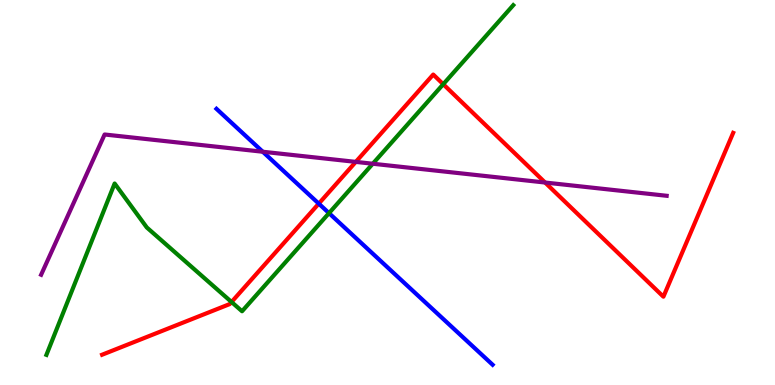[{'lines': ['blue', 'red'], 'intersections': [{'x': 4.11, 'y': 4.71}]}, {'lines': ['green', 'red'], 'intersections': [{'x': 2.99, 'y': 2.16}, {'x': 5.72, 'y': 7.81}]}, {'lines': ['purple', 'red'], 'intersections': [{'x': 4.59, 'y': 5.8}, {'x': 7.03, 'y': 5.26}]}, {'lines': ['blue', 'green'], 'intersections': [{'x': 4.25, 'y': 4.46}]}, {'lines': ['blue', 'purple'], 'intersections': [{'x': 3.39, 'y': 6.06}]}, {'lines': ['green', 'purple'], 'intersections': [{'x': 4.81, 'y': 5.75}]}]